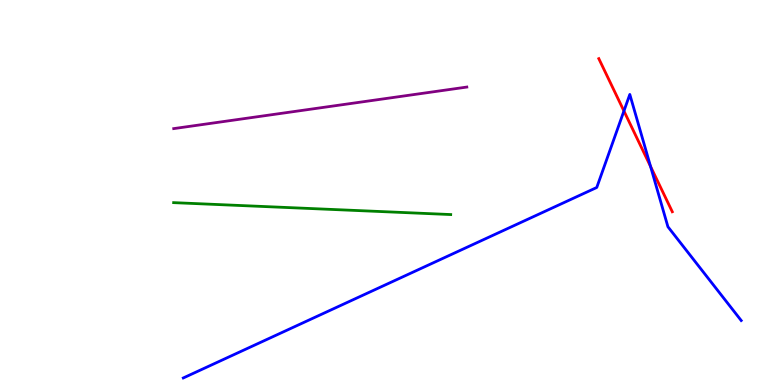[{'lines': ['blue', 'red'], 'intersections': [{'x': 8.05, 'y': 7.12}, {'x': 8.39, 'y': 5.68}]}, {'lines': ['green', 'red'], 'intersections': []}, {'lines': ['purple', 'red'], 'intersections': []}, {'lines': ['blue', 'green'], 'intersections': []}, {'lines': ['blue', 'purple'], 'intersections': []}, {'lines': ['green', 'purple'], 'intersections': []}]